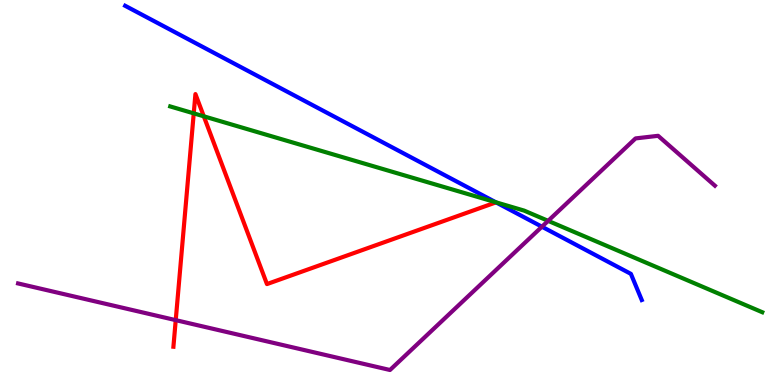[{'lines': ['blue', 'red'], 'intersections': []}, {'lines': ['green', 'red'], 'intersections': [{'x': 2.5, 'y': 7.06}, {'x': 2.63, 'y': 6.98}]}, {'lines': ['purple', 'red'], 'intersections': [{'x': 2.27, 'y': 1.68}]}, {'lines': ['blue', 'green'], 'intersections': [{'x': 6.4, 'y': 4.75}]}, {'lines': ['blue', 'purple'], 'intersections': [{'x': 6.99, 'y': 4.11}]}, {'lines': ['green', 'purple'], 'intersections': [{'x': 7.07, 'y': 4.26}]}]